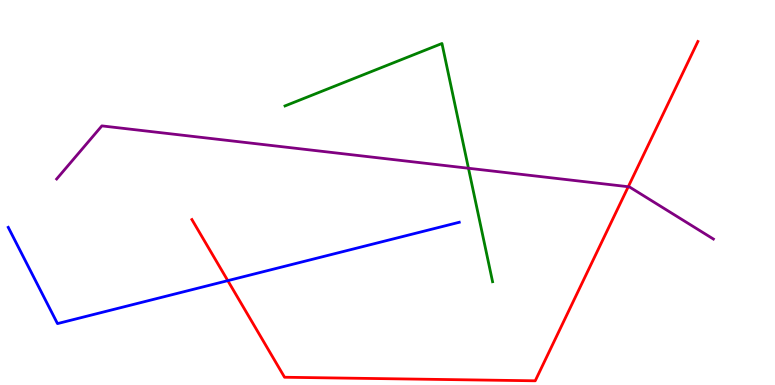[{'lines': ['blue', 'red'], 'intersections': [{'x': 2.94, 'y': 2.71}]}, {'lines': ['green', 'red'], 'intersections': []}, {'lines': ['purple', 'red'], 'intersections': [{'x': 8.11, 'y': 5.15}]}, {'lines': ['blue', 'green'], 'intersections': []}, {'lines': ['blue', 'purple'], 'intersections': []}, {'lines': ['green', 'purple'], 'intersections': [{'x': 6.04, 'y': 5.63}]}]